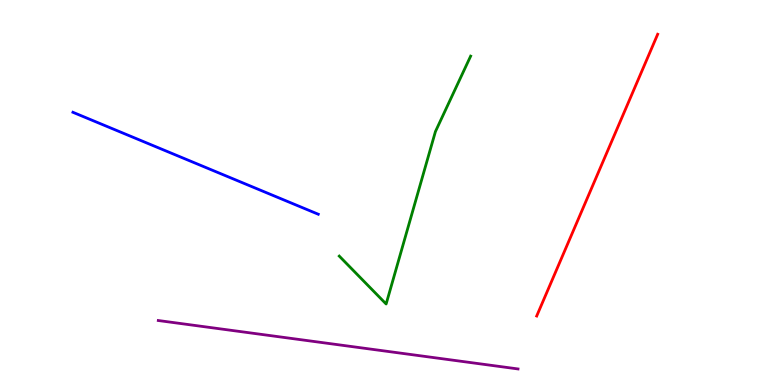[{'lines': ['blue', 'red'], 'intersections': []}, {'lines': ['green', 'red'], 'intersections': []}, {'lines': ['purple', 'red'], 'intersections': []}, {'lines': ['blue', 'green'], 'intersections': []}, {'lines': ['blue', 'purple'], 'intersections': []}, {'lines': ['green', 'purple'], 'intersections': []}]